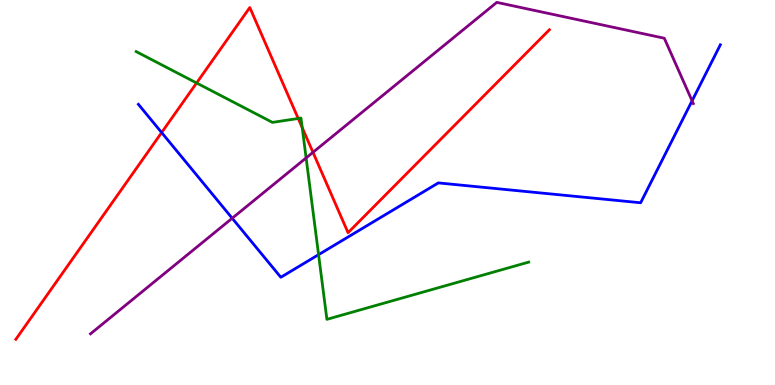[{'lines': ['blue', 'red'], 'intersections': [{'x': 2.09, 'y': 6.56}]}, {'lines': ['green', 'red'], 'intersections': [{'x': 2.54, 'y': 7.84}, {'x': 3.85, 'y': 6.92}, {'x': 3.9, 'y': 6.68}]}, {'lines': ['purple', 'red'], 'intersections': [{'x': 4.04, 'y': 6.04}]}, {'lines': ['blue', 'green'], 'intersections': [{'x': 4.11, 'y': 3.39}]}, {'lines': ['blue', 'purple'], 'intersections': [{'x': 3.0, 'y': 4.33}, {'x': 8.93, 'y': 7.38}]}, {'lines': ['green', 'purple'], 'intersections': [{'x': 3.95, 'y': 5.9}]}]